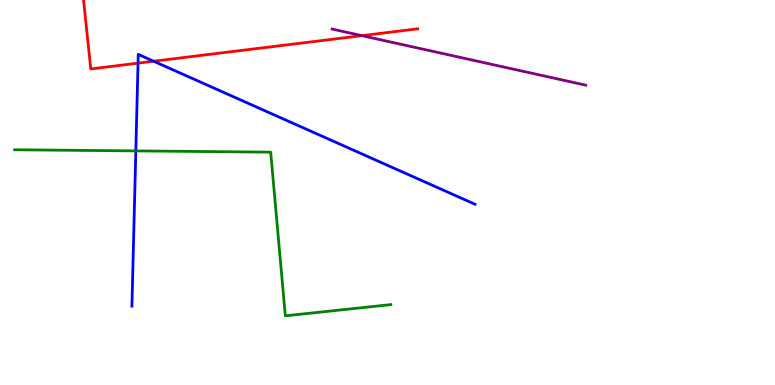[{'lines': ['blue', 'red'], 'intersections': [{'x': 1.78, 'y': 8.36}, {'x': 1.98, 'y': 8.41}]}, {'lines': ['green', 'red'], 'intersections': []}, {'lines': ['purple', 'red'], 'intersections': [{'x': 4.67, 'y': 9.07}]}, {'lines': ['blue', 'green'], 'intersections': [{'x': 1.75, 'y': 6.08}]}, {'lines': ['blue', 'purple'], 'intersections': []}, {'lines': ['green', 'purple'], 'intersections': []}]